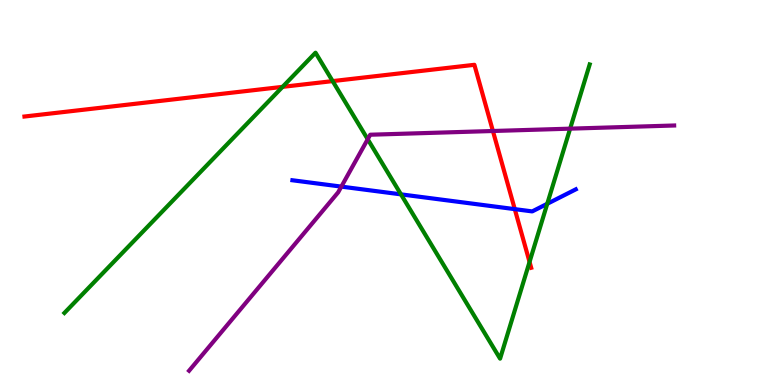[{'lines': ['blue', 'red'], 'intersections': [{'x': 6.64, 'y': 4.57}]}, {'lines': ['green', 'red'], 'intersections': [{'x': 3.65, 'y': 7.74}, {'x': 4.29, 'y': 7.89}, {'x': 6.83, 'y': 3.2}]}, {'lines': ['purple', 'red'], 'intersections': [{'x': 6.36, 'y': 6.6}]}, {'lines': ['blue', 'green'], 'intersections': [{'x': 5.17, 'y': 4.95}, {'x': 7.06, 'y': 4.71}]}, {'lines': ['blue', 'purple'], 'intersections': [{'x': 4.4, 'y': 5.15}]}, {'lines': ['green', 'purple'], 'intersections': [{'x': 4.74, 'y': 6.38}, {'x': 7.36, 'y': 6.66}]}]